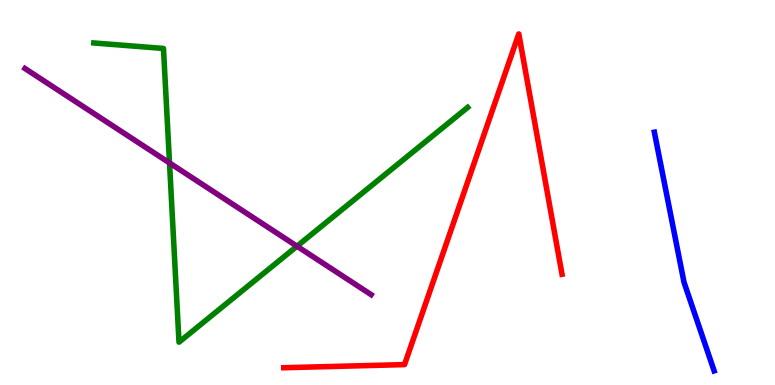[{'lines': ['blue', 'red'], 'intersections': []}, {'lines': ['green', 'red'], 'intersections': []}, {'lines': ['purple', 'red'], 'intersections': []}, {'lines': ['blue', 'green'], 'intersections': []}, {'lines': ['blue', 'purple'], 'intersections': []}, {'lines': ['green', 'purple'], 'intersections': [{'x': 2.19, 'y': 5.77}, {'x': 3.83, 'y': 3.6}]}]